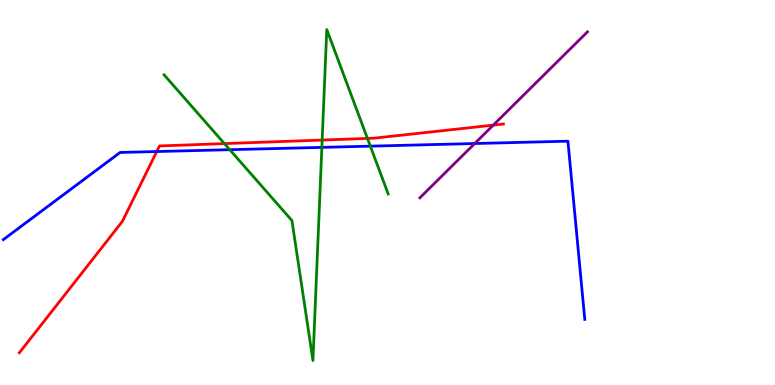[{'lines': ['blue', 'red'], 'intersections': [{'x': 2.02, 'y': 6.06}]}, {'lines': ['green', 'red'], 'intersections': [{'x': 2.9, 'y': 6.27}, {'x': 4.16, 'y': 6.36}, {'x': 4.74, 'y': 6.41}]}, {'lines': ['purple', 'red'], 'intersections': [{'x': 6.36, 'y': 6.75}]}, {'lines': ['blue', 'green'], 'intersections': [{'x': 2.96, 'y': 6.11}, {'x': 4.15, 'y': 6.17}, {'x': 4.78, 'y': 6.2}]}, {'lines': ['blue', 'purple'], 'intersections': [{'x': 6.13, 'y': 6.27}]}, {'lines': ['green', 'purple'], 'intersections': []}]